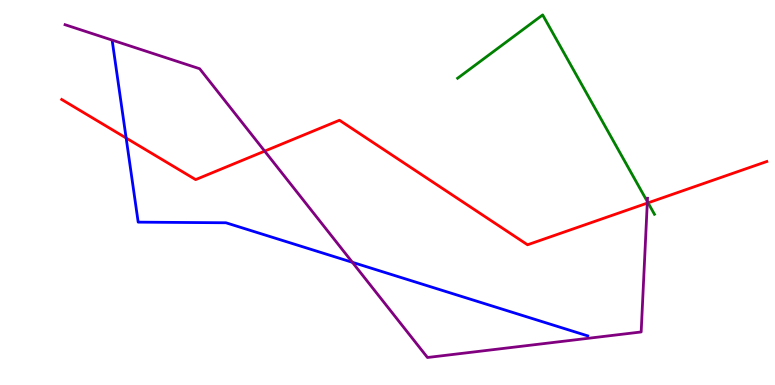[{'lines': ['blue', 'red'], 'intersections': [{'x': 1.63, 'y': 6.41}]}, {'lines': ['green', 'red'], 'intersections': [{'x': 8.36, 'y': 4.73}]}, {'lines': ['purple', 'red'], 'intersections': [{'x': 3.42, 'y': 6.07}, {'x': 8.35, 'y': 4.72}]}, {'lines': ['blue', 'green'], 'intersections': []}, {'lines': ['blue', 'purple'], 'intersections': [{'x': 4.55, 'y': 3.19}]}, {'lines': ['green', 'purple'], 'intersections': [{'x': 8.35, 'y': 4.76}]}]